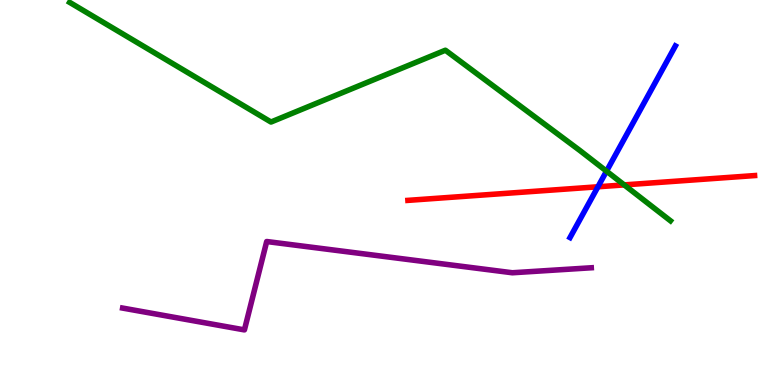[{'lines': ['blue', 'red'], 'intersections': [{'x': 7.72, 'y': 5.15}]}, {'lines': ['green', 'red'], 'intersections': [{'x': 8.05, 'y': 5.2}]}, {'lines': ['purple', 'red'], 'intersections': []}, {'lines': ['blue', 'green'], 'intersections': [{'x': 7.83, 'y': 5.55}]}, {'lines': ['blue', 'purple'], 'intersections': []}, {'lines': ['green', 'purple'], 'intersections': []}]